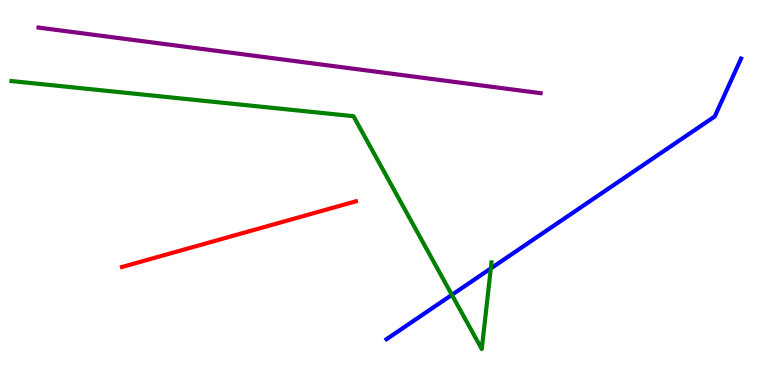[{'lines': ['blue', 'red'], 'intersections': []}, {'lines': ['green', 'red'], 'intersections': []}, {'lines': ['purple', 'red'], 'intersections': []}, {'lines': ['blue', 'green'], 'intersections': [{'x': 5.83, 'y': 2.34}, {'x': 6.33, 'y': 3.03}]}, {'lines': ['blue', 'purple'], 'intersections': []}, {'lines': ['green', 'purple'], 'intersections': []}]